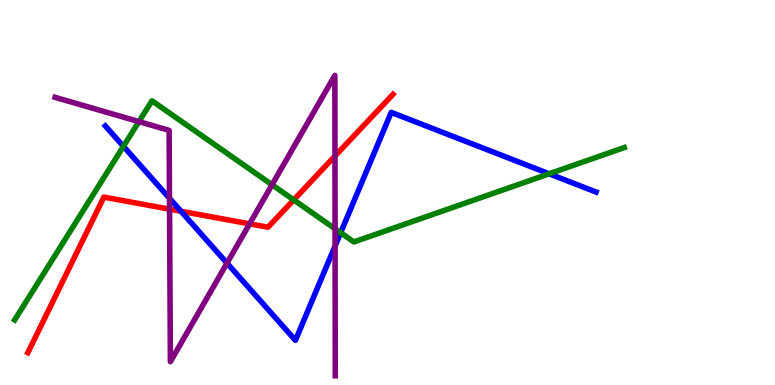[{'lines': ['blue', 'red'], 'intersections': [{'x': 2.34, 'y': 4.51}]}, {'lines': ['green', 'red'], 'intersections': [{'x': 3.79, 'y': 4.81}]}, {'lines': ['purple', 'red'], 'intersections': [{'x': 2.19, 'y': 4.57}, {'x': 3.22, 'y': 4.19}, {'x': 4.32, 'y': 5.95}]}, {'lines': ['blue', 'green'], 'intersections': [{'x': 1.59, 'y': 6.2}, {'x': 4.4, 'y': 3.96}, {'x': 7.09, 'y': 5.49}]}, {'lines': ['blue', 'purple'], 'intersections': [{'x': 2.19, 'y': 4.85}, {'x': 2.93, 'y': 3.17}, {'x': 4.32, 'y': 3.61}]}, {'lines': ['green', 'purple'], 'intersections': [{'x': 1.79, 'y': 6.84}, {'x': 3.51, 'y': 5.2}, {'x': 4.32, 'y': 4.06}]}]